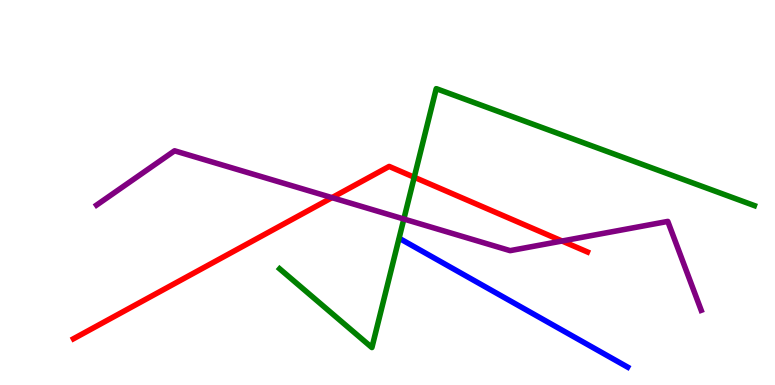[{'lines': ['blue', 'red'], 'intersections': []}, {'lines': ['green', 'red'], 'intersections': [{'x': 5.34, 'y': 5.4}]}, {'lines': ['purple', 'red'], 'intersections': [{'x': 4.28, 'y': 4.87}, {'x': 7.25, 'y': 3.74}]}, {'lines': ['blue', 'green'], 'intersections': []}, {'lines': ['blue', 'purple'], 'intersections': []}, {'lines': ['green', 'purple'], 'intersections': [{'x': 5.21, 'y': 4.31}]}]